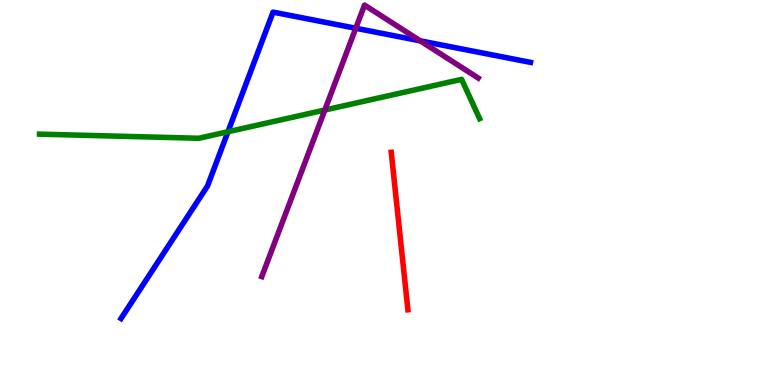[{'lines': ['blue', 'red'], 'intersections': []}, {'lines': ['green', 'red'], 'intersections': []}, {'lines': ['purple', 'red'], 'intersections': []}, {'lines': ['blue', 'green'], 'intersections': [{'x': 2.94, 'y': 6.58}]}, {'lines': ['blue', 'purple'], 'intersections': [{'x': 4.59, 'y': 9.27}, {'x': 5.42, 'y': 8.94}]}, {'lines': ['green', 'purple'], 'intersections': [{'x': 4.19, 'y': 7.14}]}]